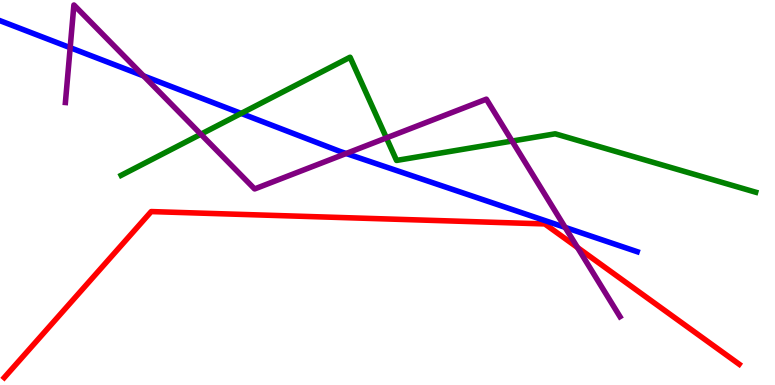[{'lines': ['blue', 'red'], 'intersections': []}, {'lines': ['green', 'red'], 'intersections': []}, {'lines': ['purple', 'red'], 'intersections': [{'x': 7.45, 'y': 3.57}]}, {'lines': ['blue', 'green'], 'intersections': [{'x': 3.11, 'y': 7.05}]}, {'lines': ['blue', 'purple'], 'intersections': [{'x': 0.906, 'y': 8.76}, {'x': 1.85, 'y': 8.03}, {'x': 4.47, 'y': 6.01}, {'x': 7.29, 'y': 4.09}]}, {'lines': ['green', 'purple'], 'intersections': [{'x': 2.59, 'y': 6.51}, {'x': 4.99, 'y': 6.42}, {'x': 6.61, 'y': 6.34}]}]